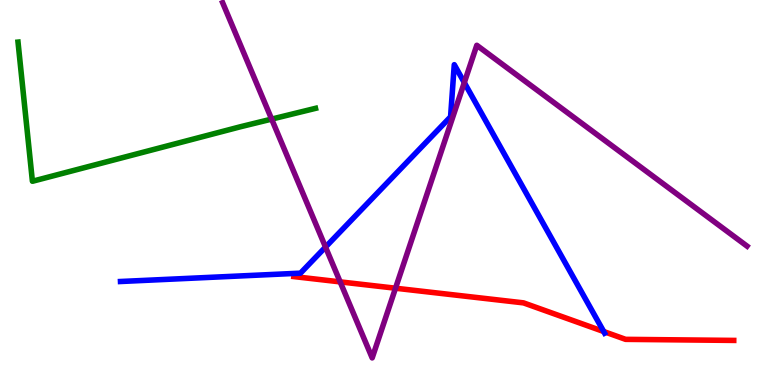[{'lines': ['blue', 'red'], 'intersections': [{'x': 7.79, 'y': 1.39}]}, {'lines': ['green', 'red'], 'intersections': []}, {'lines': ['purple', 'red'], 'intersections': [{'x': 4.39, 'y': 2.68}, {'x': 5.1, 'y': 2.51}]}, {'lines': ['blue', 'green'], 'intersections': []}, {'lines': ['blue', 'purple'], 'intersections': [{'x': 4.2, 'y': 3.58}, {'x': 5.99, 'y': 7.85}]}, {'lines': ['green', 'purple'], 'intersections': [{'x': 3.51, 'y': 6.91}]}]